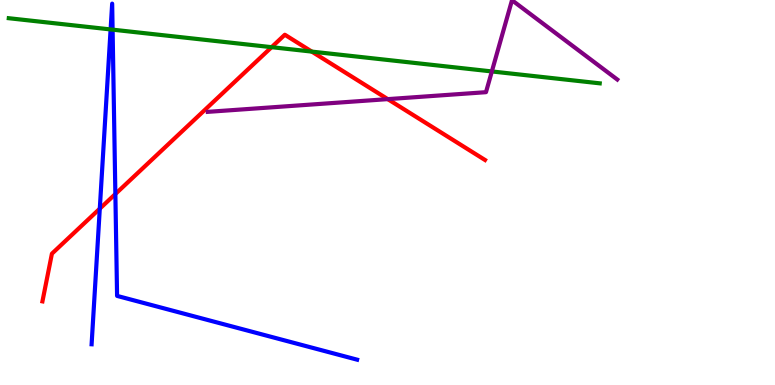[{'lines': ['blue', 'red'], 'intersections': [{'x': 1.29, 'y': 4.58}, {'x': 1.49, 'y': 4.96}]}, {'lines': ['green', 'red'], 'intersections': [{'x': 3.5, 'y': 8.77}, {'x': 4.02, 'y': 8.66}]}, {'lines': ['purple', 'red'], 'intersections': [{'x': 5.0, 'y': 7.43}]}, {'lines': ['blue', 'green'], 'intersections': [{'x': 1.43, 'y': 9.24}, {'x': 1.45, 'y': 9.23}]}, {'lines': ['blue', 'purple'], 'intersections': []}, {'lines': ['green', 'purple'], 'intersections': [{'x': 6.35, 'y': 8.14}]}]